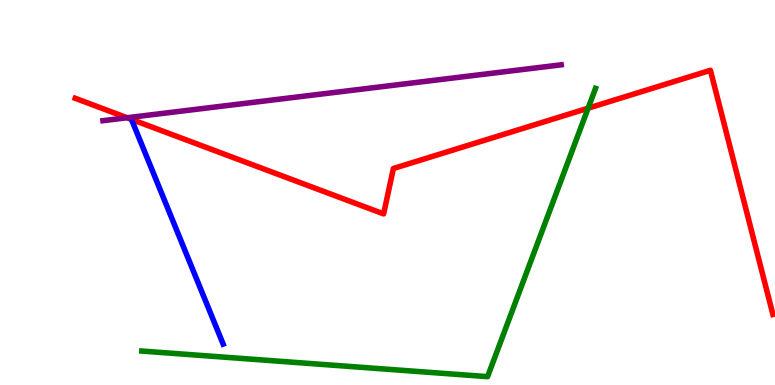[{'lines': ['blue', 'red'], 'intersections': [{'x': 1.7, 'y': 6.9}]}, {'lines': ['green', 'red'], 'intersections': [{'x': 7.59, 'y': 7.19}]}, {'lines': ['purple', 'red'], 'intersections': [{'x': 1.64, 'y': 6.94}]}, {'lines': ['blue', 'green'], 'intersections': []}, {'lines': ['blue', 'purple'], 'intersections': []}, {'lines': ['green', 'purple'], 'intersections': []}]